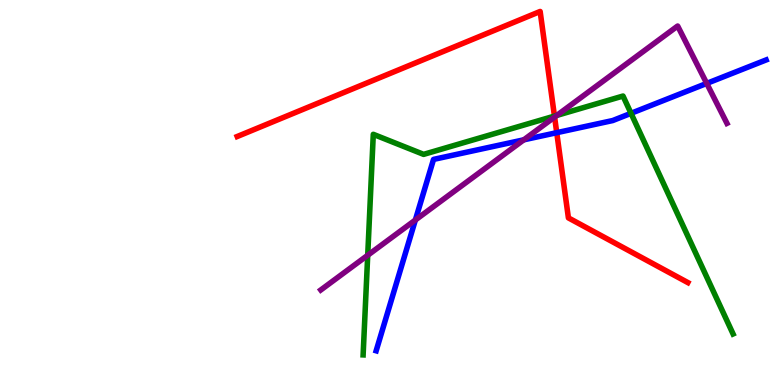[{'lines': ['blue', 'red'], 'intersections': [{'x': 7.18, 'y': 6.55}]}, {'lines': ['green', 'red'], 'intersections': [{'x': 7.15, 'y': 6.98}]}, {'lines': ['purple', 'red'], 'intersections': [{'x': 7.16, 'y': 6.96}]}, {'lines': ['blue', 'green'], 'intersections': [{'x': 8.14, 'y': 7.06}]}, {'lines': ['blue', 'purple'], 'intersections': [{'x': 5.36, 'y': 4.29}, {'x': 6.76, 'y': 6.37}, {'x': 9.12, 'y': 7.83}]}, {'lines': ['green', 'purple'], 'intersections': [{'x': 4.74, 'y': 3.37}, {'x': 7.18, 'y': 7.0}]}]